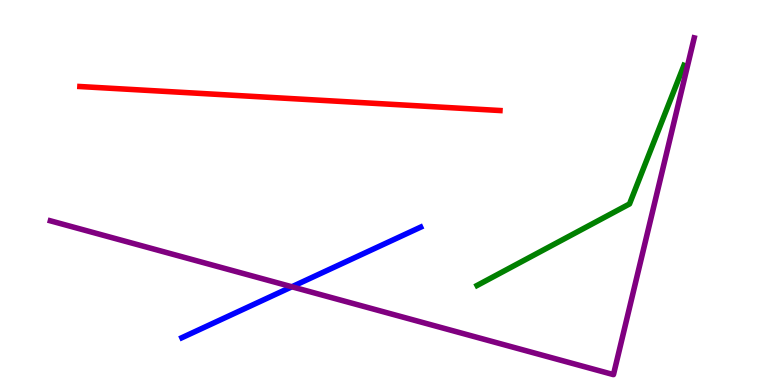[{'lines': ['blue', 'red'], 'intersections': []}, {'lines': ['green', 'red'], 'intersections': []}, {'lines': ['purple', 'red'], 'intersections': []}, {'lines': ['blue', 'green'], 'intersections': []}, {'lines': ['blue', 'purple'], 'intersections': [{'x': 3.77, 'y': 2.55}]}, {'lines': ['green', 'purple'], 'intersections': []}]